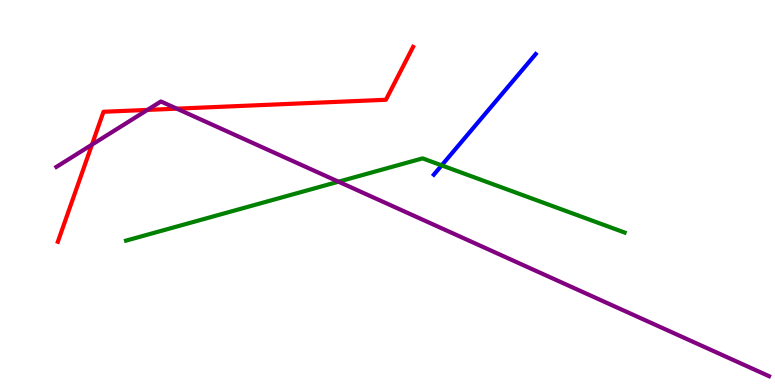[{'lines': ['blue', 'red'], 'intersections': []}, {'lines': ['green', 'red'], 'intersections': []}, {'lines': ['purple', 'red'], 'intersections': [{'x': 1.19, 'y': 6.24}, {'x': 1.9, 'y': 7.15}, {'x': 2.28, 'y': 7.18}]}, {'lines': ['blue', 'green'], 'intersections': [{'x': 5.7, 'y': 5.7}]}, {'lines': ['blue', 'purple'], 'intersections': []}, {'lines': ['green', 'purple'], 'intersections': [{'x': 4.37, 'y': 5.28}]}]